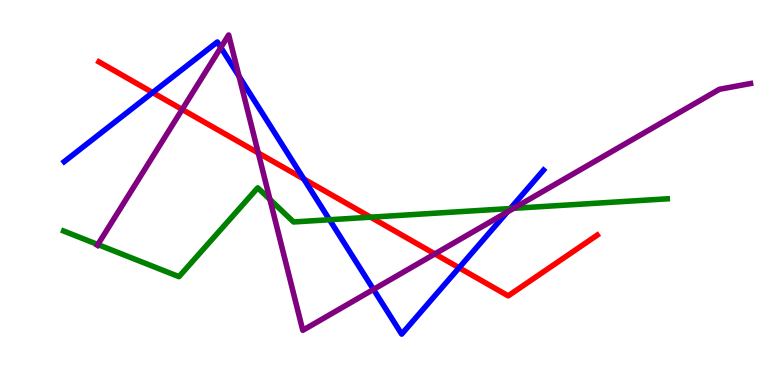[{'lines': ['blue', 'red'], 'intersections': [{'x': 1.97, 'y': 7.6}, {'x': 3.92, 'y': 5.35}, {'x': 5.92, 'y': 3.05}]}, {'lines': ['green', 'red'], 'intersections': [{'x': 4.78, 'y': 4.36}]}, {'lines': ['purple', 'red'], 'intersections': [{'x': 2.35, 'y': 7.16}, {'x': 3.33, 'y': 6.03}, {'x': 5.61, 'y': 3.4}]}, {'lines': ['blue', 'green'], 'intersections': [{'x': 4.25, 'y': 4.29}, {'x': 6.58, 'y': 4.58}]}, {'lines': ['blue', 'purple'], 'intersections': [{'x': 2.85, 'y': 8.77}, {'x': 3.08, 'y': 8.02}, {'x': 4.82, 'y': 2.48}, {'x': 6.55, 'y': 4.49}]}, {'lines': ['green', 'purple'], 'intersections': [{'x': 1.26, 'y': 3.65}, {'x': 3.48, 'y': 4.82}, {'x': 6.63, 'y': 4.59}]}]